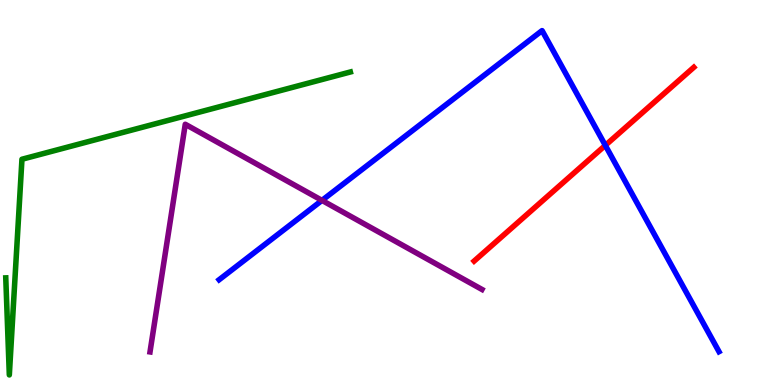[{'lines': ['blue', 'red'], 'intersections': [{'x': 7.81, 'y': 6.22}]}, {'lines': ['green', 'red'], 'intersections': []}, {'lines': ['purple', 'red'], 'intersections': []}, {'lines': ['blue', 'green'], 'intersections': []}, {'lines': ['blue', 'purple'], 'intersections': [{'x': 4.15, 'y': 4.8}]}, {'lines': ['green', 'purple'], 'intersections': []}]